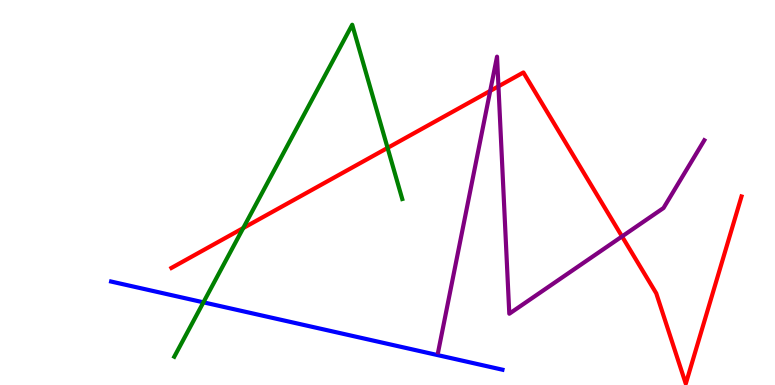[{'lines': ['blue', 'red'], 'intersections': []}, {'lines': ['green', 'red'], 'intersections': [{'x': 3.14, 'y': 4.08}, {'x': 5.0, 'y': 6.16}]}, {'lines': ['purple', 'red'], 'intersections': [{'x': 6.33, 'y': 7.64}, {'x': 6.43, 'y': 7.76}, {'x': 8.03, 'y': 3.86}]}, {'lines': ['blue', 'green'], 'intersections': [{'x': 2.62, 'y': 2.15}]}, {'lines': ['blue', 'purple'], 'intersections': []}, {'lines': ['green', 'purple'], 'intersections': []}]